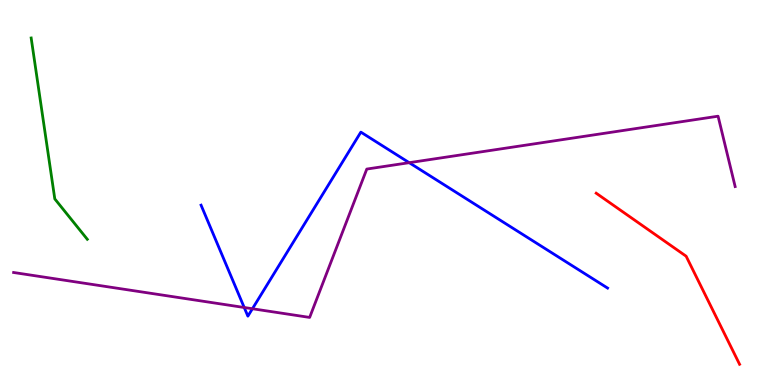[{'lines': ['blue', 'red'], 'intersections': []}, {'lines': ['green', 'red'], 'intersections': []}, {'lines': ['purple', 'red'], 'intersections': []}, {'lines': ['blue', 'green'], 'intersections': []}, {'lines': ['blue', 'purple'], 'intersections': [{'x': 3.15, 'y': 2.01}, {'x': 3.26, 'y': 1.98}, {'x': 5.28, 'y': 5.77}]}, {'lines': ['green', 'purple'], 'intersections': []}]